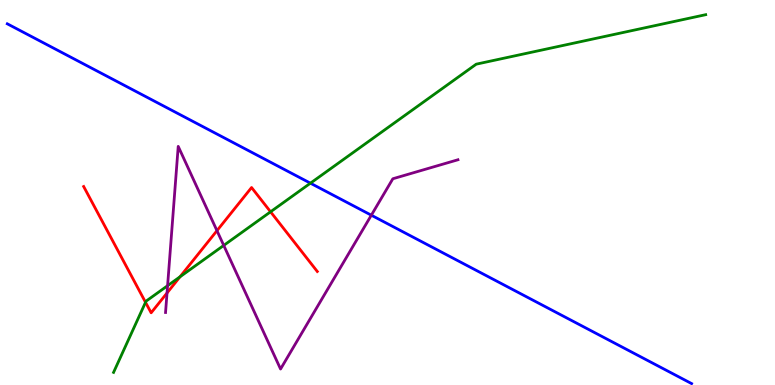[{'lines': ['blue', 'red'], 'intersections': []}, {'lines': ['green', 'red'], 'intersections': [{'x': 1.88, 'y': 2.15}, {'x': 2.32, 'y': 2.81}, {'x': 3.49, 'y': 4.5}]}, {'lines': ['purple', 'red'], 'intersections': [{'x': 2.16, 'y': 2.39}, {'x': 2.8, 'y': 4.01}]}, {'lines': ['blue', 'green'], 'intersections': [{'x': 4.01, 'y': 5.24}]}, {'lines': ['blue', 'purple'], 'intersections': [{'x': 4.79, 'y': 4.41}]}, {'lines': ['green', 'purple'], 'intersections': [{'x': 2.16, 'y': 2.58}, {'x': 2.89, 'y': 3.63}]}]